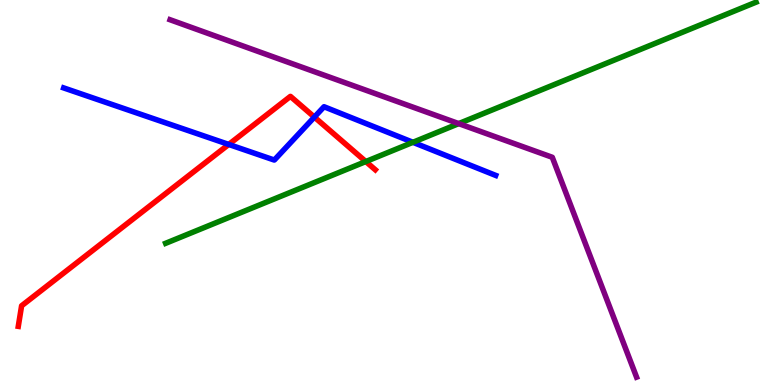[{'lines': ['blue', 'red'], 'intersections': [{'x': 2.95, 'y': 6.25}, {'x': 4.06, 'y': 6.96}]}, {'lines': ['green', 'red'], 'intersections': [{'x': 4.72, 'y': 5.8}]}, {'lines': ['purple', 'red'], 'intersections': []}, {'lines': ['blue', 'green'], 'intersections': [{'x': 5.33, 'y': 6.3}]}, {'lines': ['blue', 'purple'], 'intersections': []}, {'lines': ['green', 'purple'], 'intersections': [{'x': 5.92, 'y': 6.79}]}]